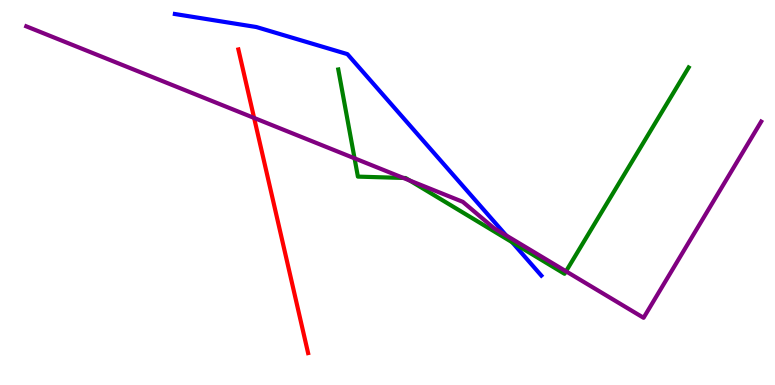[{'lines': ['blue', 'red'], 'intersections': []}, {'lines': ['green', 'red'], 'intersections': []}, {'lines': ['purple', 'red'], 'intersections': [{'x': 3.28, 'y': 6.94}]}, {'lines': ['blue', 'green'], 'intersections': [{'x': 6.61, 'y': 3.71}]}, {'lines': ['blue', 'purple'], 'intersections': [{'x': 6.53, 'y': 3.88}]}, {'lines': ['green', 'purple'], 'intersections': [{'x': 4.57, 'y': 5.89}, {'x': 5.2, 'y': 5.38}, {'x': 5.29, 'y': 5.31}, {'x': 7.3, 'y': 2.95}]}]